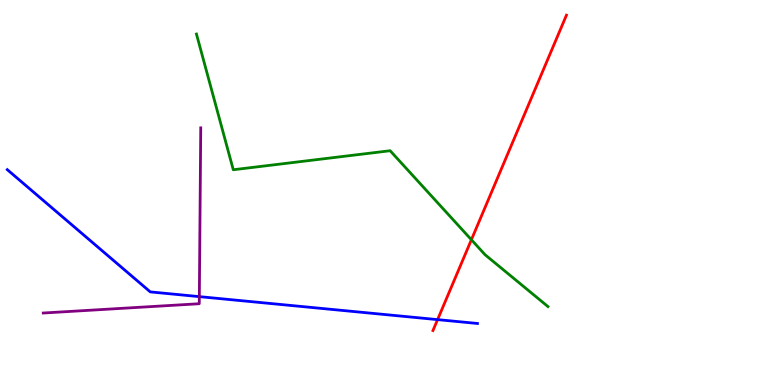[{'lines': ['blue', 'red'], 'intersections': [{'x': 5.65, 'y': 1.7}]}, {'lines': ['green', 'red'], 'intersections': [{'x': 6.08, 'y': 3.77}]}, {'lines': ['purple', 'red'], 'intersections': []}, {'lines': ['blue', 'green'], 'intersections': []}, {'lines': ['blue', 'purple'], 'intersections': [{'x': 2.57, 'y': 2.3}]}, {'lines': ['green', 'purple'], 'intersections': []}]